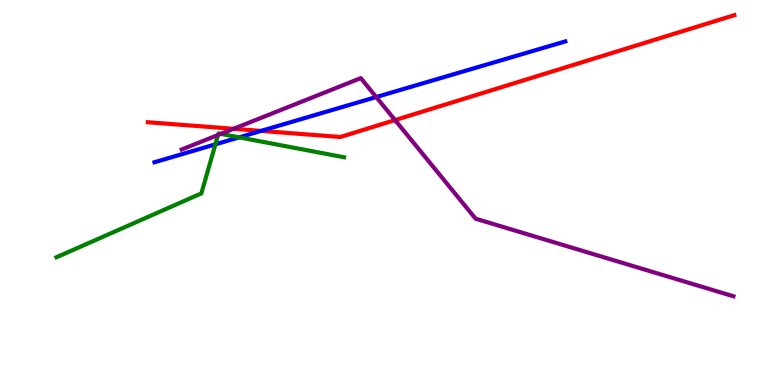[{'lines': ['blue', 'red'], 'intersections': [{'x': 3.37, 'y': 6.6}]}, {'lines': ['green', 'red'], 'intersections': []}, {'lines': ['purple', 'red'], 'intersections': [{'x': 3.01, 'y': 6.65}, {'x': 5.1, 'y': 6.88}]}, {'lines': ['blue', 'green'], 'intersections': [{'x': 2.78, 'y': 6.25}, {'x': 3.09, 'y': 6.43}]}, {'lines': ['blue', 'purple'], 'intersections': [{'x': 4.85, 'y': 7.48}]}, {'lines': ['green', 'purple'], 'intersections': [{'x': 2.81, 'y': 6.49}, {'x': 2.85, 'y': 6.52}]}]